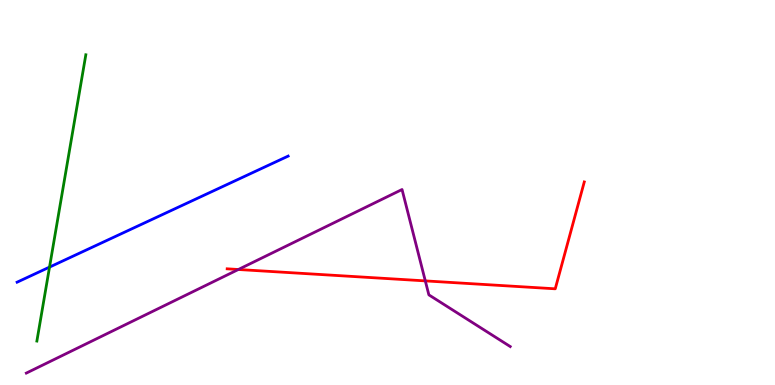[{'lines': ['blue', 'red'], 'intersections': []}, {'lines': ['green', 'red'], 'intersections': []}, {'lines': ['purple', 'red'], 'intersections': [{'x': 3.08, 'y': 3.0}, {'x': 5.49, 'y': 2.7}]}, {'lines': ['blue', 'green'], 'intersections': [{'x': 0.639, 'y': 3.06}]}, {'lines': ['blue', 'purple'], 'intersections': []}, {'lines': ['green', 'purple'], 'intersections': []}]